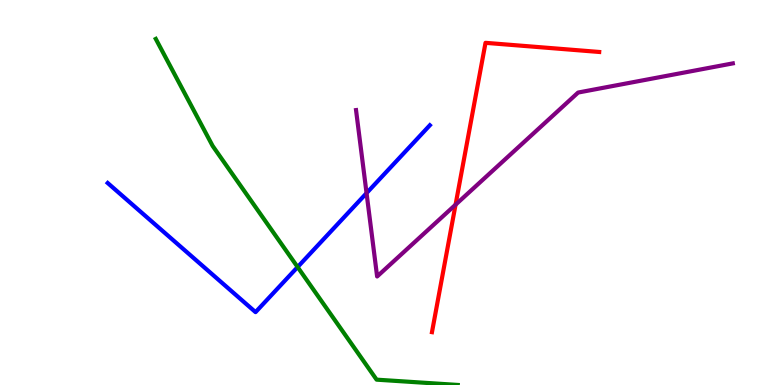[{'lines': ['blue', 'red'], 'intersections': []}, {'lines': ['green', 'red'], 'intersections': []}, {'lines': ['purple', 'red'], 'intersections': [{'x': 5.88, 'y': 4.68}]}, {'lines': ['blue', 'green'], 'intersections': [{'x': 3.84, 'y': 3.06}]}, {'lines': ['blue', 'purple'], 'intersections': [{'x': 4.73, 'y': 4.98}]}, {'lines': ['green', 'purple'], 'intersections': []}]